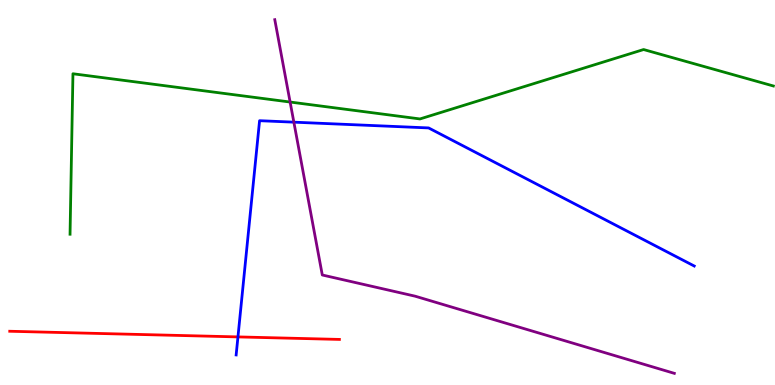[{'lines': ['blue', 'red'], 'intersections': [{'x': 3.07, 'y': 1.25}]}, {'lines': ['green', 'red'], 'intersections': []}, {'lines': ['purple', 'red'], 'intersections': []}, {'lines': ['blue', 'green'], 'intersections': []}, {'lines': ['blue', 'purple'], 'intersections': [{'x': 3.79, 'y': 6.83}]}, {'lines': ['green', 'purple'], 'intersections': [{'x': 3.74, 'y': 7.35}]}]